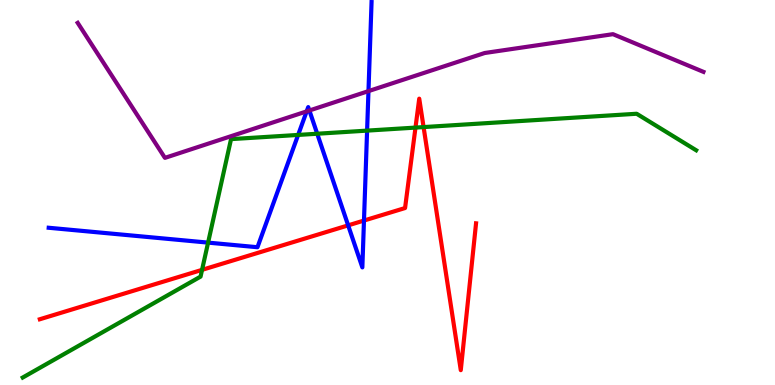[{'lines': ['blue', 'red'], 'intersections': [{'x': 4.49, 'y': 4.15}, {'x': 4.7, 'y': 4.27}]}, {'lines': ['green', 'red'], 'intersections': [{'x': 2.61, 'y': 2.99}, {'x': 5.36, 'y': 6.69}, {'x': 5.47, 'y': 6.7}]}, {'lines': ['purple', 'red'], 'intersections': []}, {'lines': ['blue', 'green'], 'intersections': [{'x': 2.69, 'y': 3.7}, {'x': 3.85, 'y': 6.5}, {'x': 4.09, 'y': 6.53}, {'x': 4.74, 'y': 6.61}]}, {'lines': ['blue', 'purple'], 'intersections': [{'x': 3.96, 'y': 7.11}, {'x': 3.99, 'y': 7.13}, {'x': 4.75, 'y': 7.63}]}, {'lines': ['green', 'purple'], 'intersections': []}]